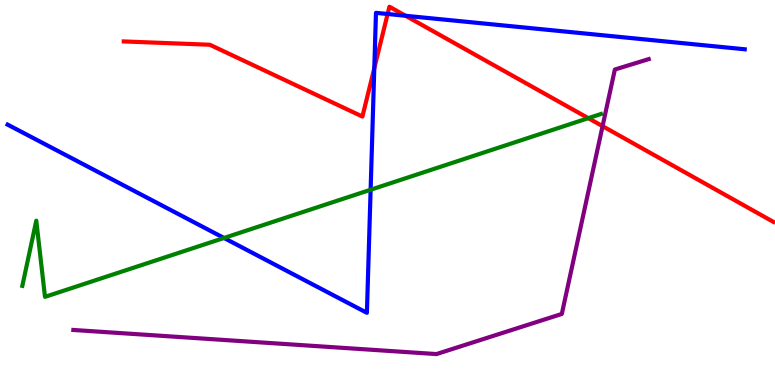[{'lines': ['blue', 'red'], 'intersections': [{'x': 4.83, 'y': 8.23}, {'x': 5.0, 'y': 9.64}, {'x': 5.23, 'y': 9.59}]}, {'lines': ['green', 'red'], 'intersections': [{'x': 7.59, 'y': 6.93}]}, {'lines': ['purple', 'red'], 'intersections': [{'x': 7.78, 'y': 6.72}]}, {'lines': ['blue', 'green'], 'intersections': [{'x': 2.89, 'y': 3.82}, {'x': 4.78, 'y': 5.07}]}, {'lines': ['blue', 'purple'], 'intersections': []}, {'lines': ['green', 'purple'], 'intersections': []}]